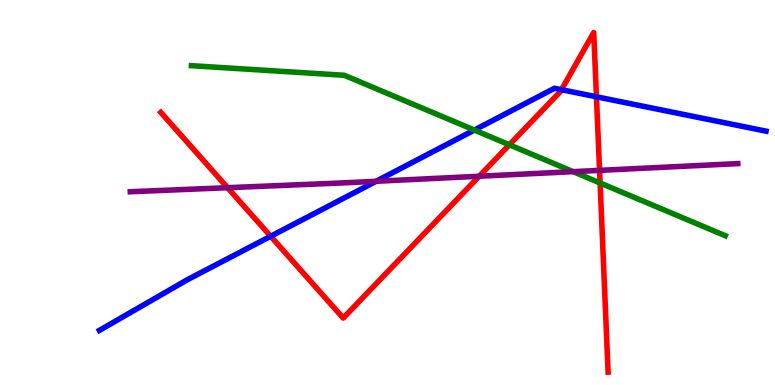[{'lines': ['blue', 'red'], 'intersections': [{'x': 3.49, 'y': 3.86}, {'x': 7.24, 'y': 7.67}, {'x': 7.7, 'y': 7.49}]}, {'lines': ['green', 'red'], 'intersections': [{'x': 6.57, 'y': 6.24}, {'x': 7.74, 'y': 5.25}]}, {'lines': ['purple', 'red'], 'intersections': [{'x': 2.94, 'y': 5.12}, {'x': 6.18, 'y': 5.42}, {'x': 7.74, 'y': 5.57}]}, {'lines': ['blue', 'green'], 'intersections': [{'x': 6.12, 'y': 6.62}]}, {'lines': ['blue', 'purple'], 'intersections': [{'x': 4.85, 'y': 5.29}]}, {'lines': ['green', 'purple'], 'intersections': [{'x': 7.4, 'y': 5.54}]}]